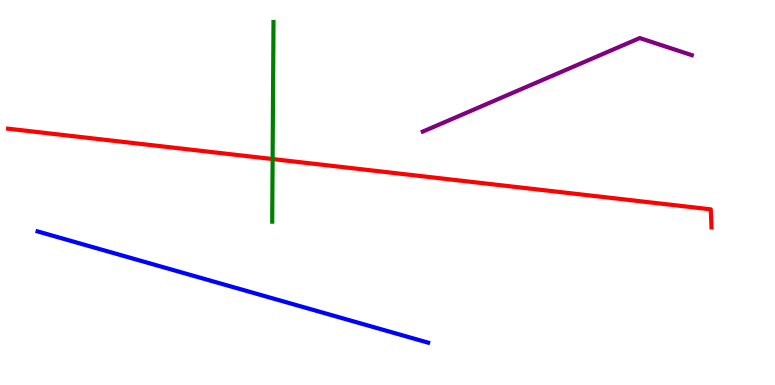[{'lines': ['blue', 'red'], 'intersections': []}, {'lines': ['green', 'red'], 'intersections': [{'x': 3.52, 'y': 5.87}]}, {'lines': ['purple', 'red'], 'intersections': []}, {'lines': ['blue', 'green'], 'intersections': []}, {'lines': ['blue', 'purple'], 'intersections': []}, {'lines': ['green', 'purple'], 'intersections': []}]